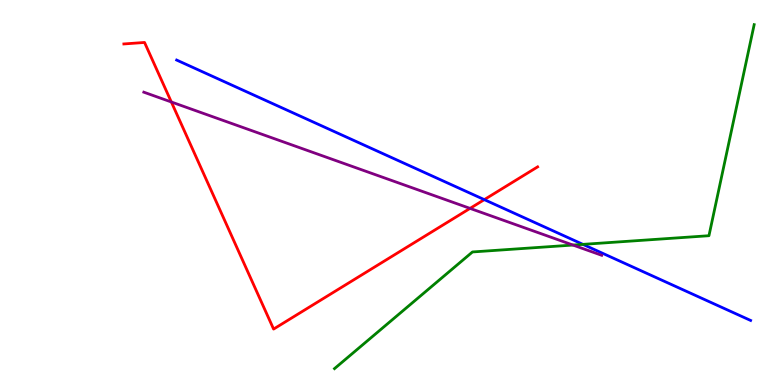[{'lines': ['blue', 'red'], 'intersections': [{'x': 6.25, 'y': 4.81}]}, {'lines': ['green', 'red'], 'intersections': []}, {'lines': ['purple', 'red'], 'intersections': [{'x': 2.21, 'y': 7.35}, {'x': 6.07, 'y': 4.59}]}, {'lines': ['blue', 'green'], 'intersections': [{'x': 7.52, 'y': 3.65}]}, {'lines': ['blue', 'purple'], 'intersections': []}, {'lines': ['green', 'purple'], 'intersections': [{'x': 7.39, 'y': 3.63}]}]